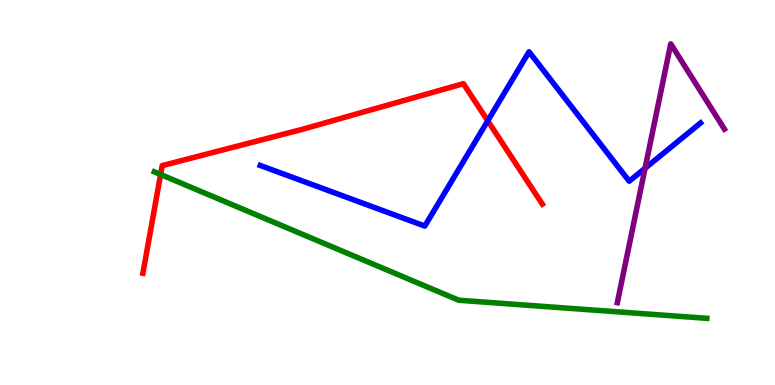[{'lines': ['blue', 'red'], 'intersections': [{'x': 6.29, 'y': 6.86}]}, {'lines': ['green', 'red'], 'intersections': [{'x': 2.07, 'y': 5.47}]}, {'lines': ['purple', 'red'], 'intersections': []}, {'lines': ['blue', 'green'], 'intersections': []}, {'lines': ['blue', 'purple'], 'intersections': [{'x': 8.32, 'y': 5.63}]}, {'lines': ['green', 'purple'], 'intersections': []}]